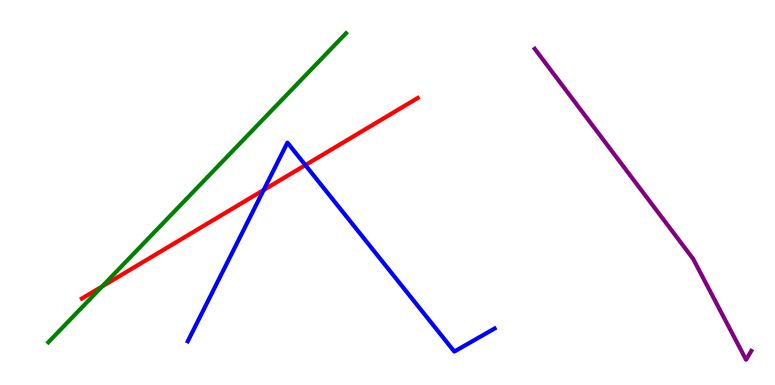[{'lines': ['blue', 'red'], 'intersections': [{'x': 3.4, 'y': 5.06}, {'x': 3.94, 'y': 5.71}]}, {'lines': ['green', 'red'], 'intersections': [{'x': 1.32, 'y': 2.56}]}, {'lines': ['purple', 'red'], 'intersections': []}, {'lines': ['blue', 'green'], 'intersections': []}, {'lines': ['blue', 'purple'], 'intersections': []}, {'lines': ['green', 'purple'], 'intersections': []}]